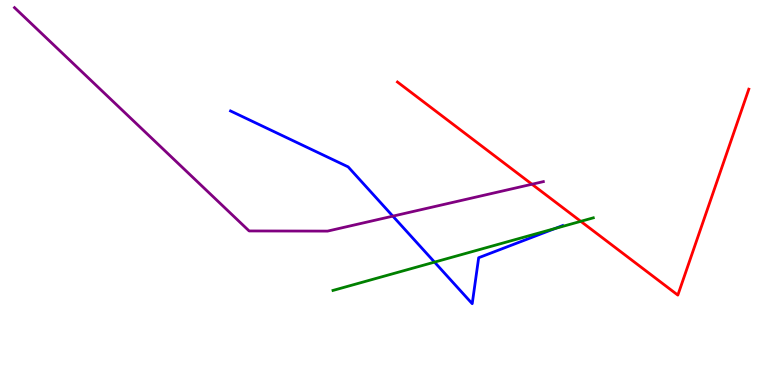[{'lines': ['blue', 'red'], 'intersections': []}, {'lines': ['green', 'red'], 'intersections': [{'x': 7.49, 'y': 4.25}]}, {'lines': ['purple', 'red'], 'intersections': [{'x': 6.86, 'y': 5.21}]}, {'lines': ['blue', 'green'], 'intersections': [{'x': 5.61, 'y': 3.19}, {'x': 7.16, 'y': 4.06}]}, {'lines': ['blue', 'purple'], 'intersections': [{'x': 5.07, 'y': 4.39}]}, {'lines': ['green', 'purple'], 'intersections': []}]